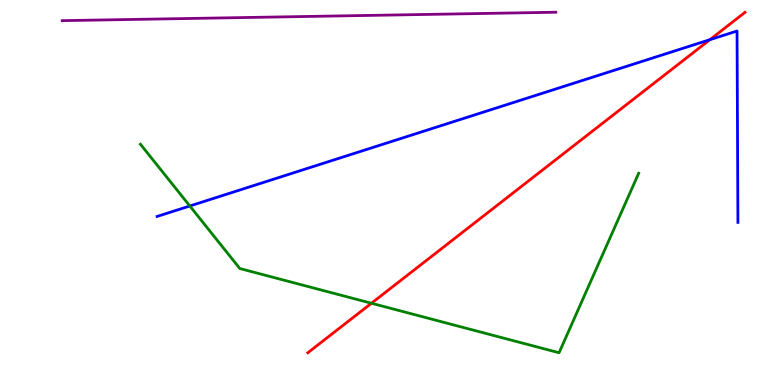[{'lines': ['blue', 'red'], 'intersections': [{'x': 9.16, 'y': 8.97}]}, {'lines': ['green', 'red'], 'intersections': [{'x': 4.79, 'y': 2.12}]}, {'lines': ['purple', 'red'], 'intersections': []}, {'lines': ['blue', 'green'], 'intersections': [{'x': 2.45, 'y': 4.65}]}, {'lines': ['blue', 'purple'], 'intersections': []}, {'lines': ['green', 'purple'], 'intersections': []}]